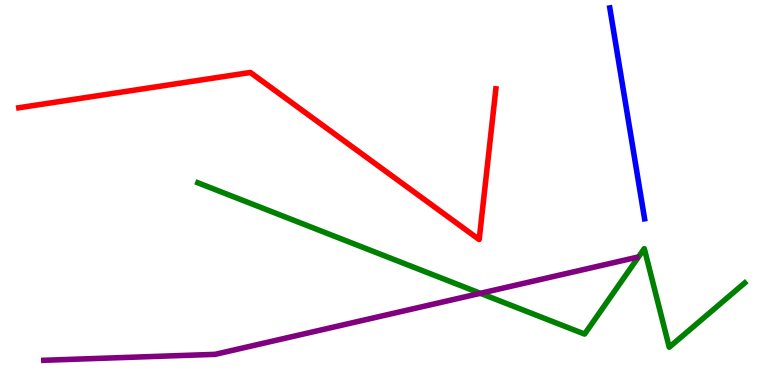[{'lines': ['blue', 'red'], 'intersections': []}, {'lines': ['green', 'red'], 'intersections': []}, {'lines': ['purple', 'red'], 'intersections': []}, {'lines': ['blue', 'green'], 'intersections': []}, {'lines': ['blue', 'purple'], 'intersections': []}, {'lines': ['green', 'purple'], 'intersections': [{'x': 6.2, 'y': 2.38}]}]